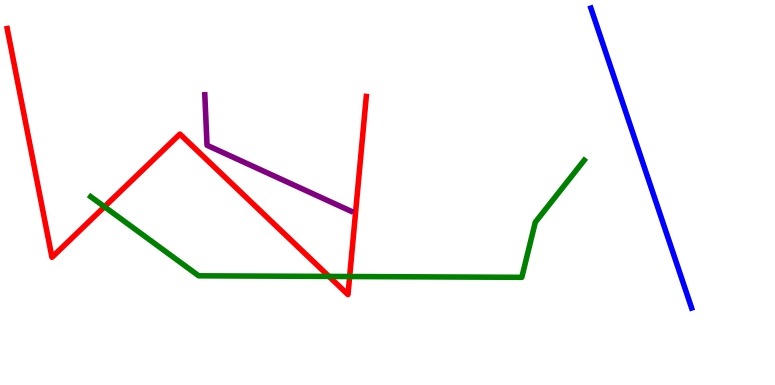[{'lines': ['blue', 'red'], 'intersections': []}, {'lines': ['green', 'red'], 'intersections': [{'x': 1.35, 'y': 4.63}, {'x': 4.24, 'y': 2.82}, {'x': 4.51, 'y': 2.82}]}, {'lines': ['purple', 'red'], 'intersections': []}, {'lines': ['blue', 'green'], 'intersections': []}, {'lines': ['blue', 'purple'], 'intersections': []}, {'lines': ['green', 'purple'], 'intersections': []}]